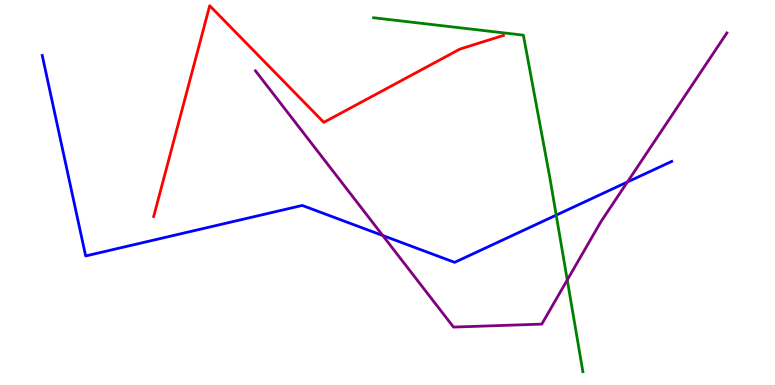[{'lines': ['blue', 'red'], 'intersections': []}, {'lines': ['green', 'red'], 'intersections': []}, {'lines': ['purple', 'red'], 'intersections': []}, {'lines': ['blue', 'green'], 'intersections': [{'x': 7.18, 'y': 4.41}]}, {'lines': ['blue', 'purple'], 'intersections': [{'x': 4.94, 'y': 3.88}, {'x': 8.1, 'y': 5.27}]}, {'lines': ['green', 'purple'], 'intersections': [{'x': 7.32, 'y': 2.73}]}]